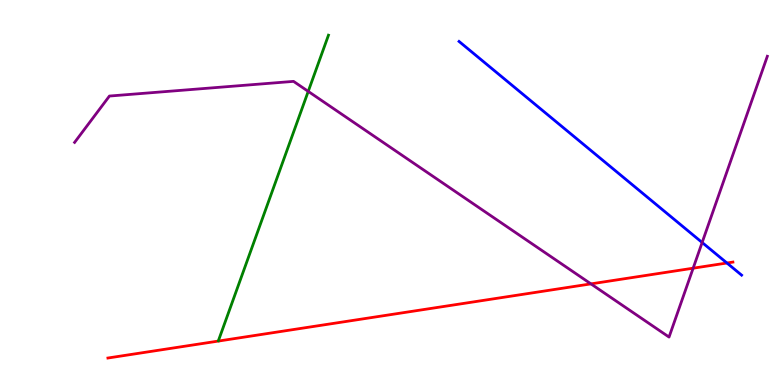[{'lines': ['blue', 'red'], 'intersections': [{'x': 9.38, 'y': 3.17}]}, {'lines': ['green', 'red'], 'intersections': []}, {'lines': ['purple', 'red'], 'intersections': [{'x': 7.63, 'y': 2.63}, {'x': 8.94, 'y': 3.03}]}, {'lines': ['blue', 'green'], 'intersections': []}, {'lines': ['blue', 'purple'], 'intersections': [{'x': 9.06, 'y': 3.7}]}, {'lines': ['green', 'purple'], 'intersections': [{'x': 3.98, 'y': 7.63}]}]